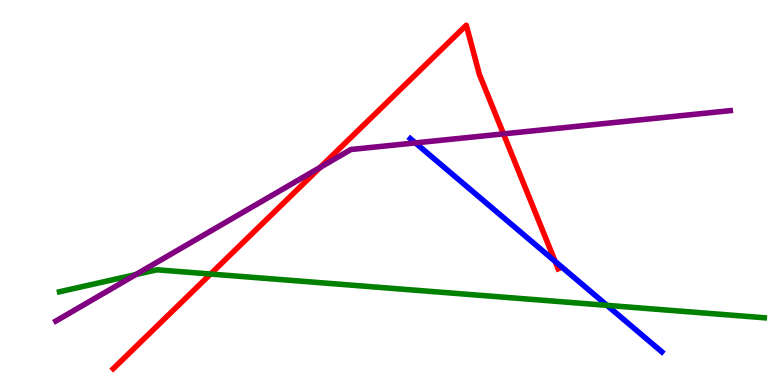[{'lines': ['blue', 'red'], 'intersections': [{'x': 7.16, 'y': 3.21}]}, {'lines': ['green', 'red'], 'intersections': [{'x': 2.72, 'y': 2.88}]}, {'lines': ['purple', 'red'], 'intersections': [{'x': 4.13, 'y': 5.65}, {'x': 6.5, 'y': 6.52}]}, {'lines': ['blue', 'green'], 'intersections': [{'x': 7.83, 'y': 2.07}]}, {'lines': ['blue', 'purple'], 'intersections': [{'x': 5.36, 'y': 6.29}]}, {'lines': ['green', 'purple'], 'intersections': [{'x': 1.75, 'y': 2.87}]}]